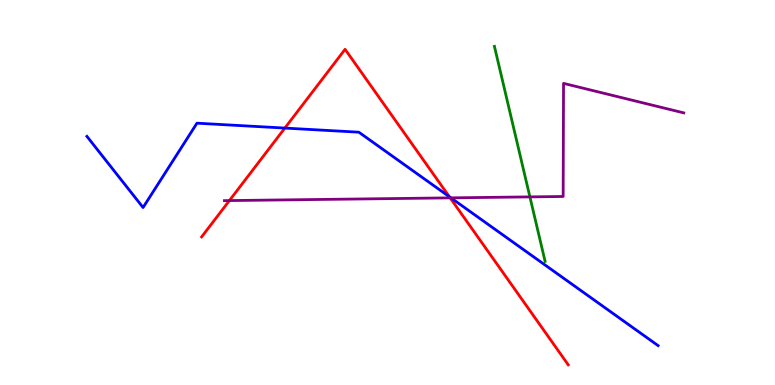[{'lines': ['blue', 'red'], 'intersections': [{'x': 3.68, 'y': 6.67}, {'x': 5.8, 'y': 4.89}]}, {'lines': ['green', 'red'], 'intersections': []}, {'lines': ['purple', 'red'], 'intersections': [{'x': 2.96, 'y': 4.79}, {'x': 5.81, 'y': 4.86}]}, {'lines': ['blue', 'green'], 'intersections': []}, {'lines': ['blue', 'purple'], 'intersections': [{'x': 5.82, 'y': 4.86}]}, {'lines': ['green', 'purple'], 'intersections': [{'x': 6.84, 'y': 4.89}]}]